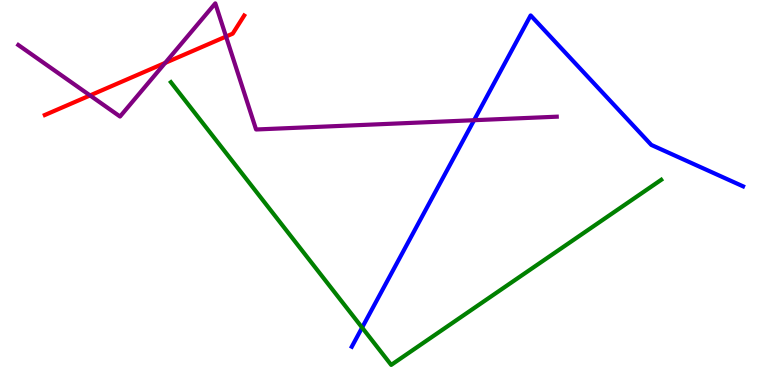[{'lines': ['blue', 'red'], 'intersections': []}, {'lines': ['green', 'red'], 'intersections': []}, {'lines': ['purple', 'red'], 'intersections': [{'x': 1.16, 'y': 7.52}, {'x': 2.13, 'y': 8.37}, {'x': 2.92, 'y': 9.05}]}, {'lines': ['blue', 'green'], 'intersections': [{'x': 4.67, 'y': 1.49}]}, {'lines': ['blue', 'purple'], 'intersections': [{'x': 6.12, 'y': 6.88}]}, {'lines': ['green', 'purple'], 'intersections': []}]